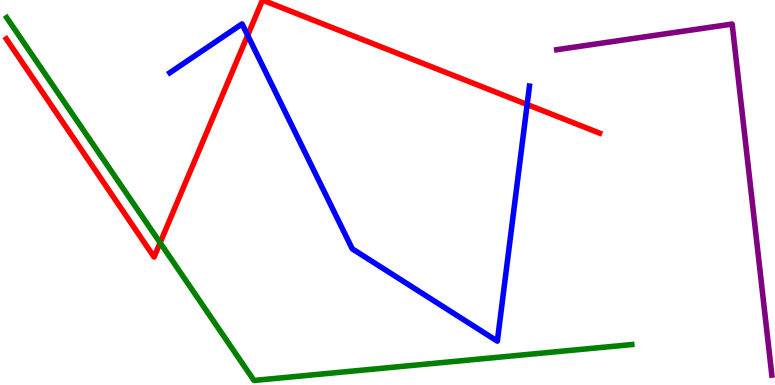[{'lines': ['blue', 'red'], 'intersections': [{'x': 3.2, 'y': 9.08}, {'x': 6.8, 'y': 7.29}]}, {'lines': ['green', 'red'], 'intersections': [{'x': 2.07, 'y': 3.7}]}, {'lines': ['purple', 'red'], 'intersections': []}, {'lines': ['blue', 'green'], 'intersections': []}, {'lines': ['blue', 'purple'], 'intersections': []}, {'lines': ['green', 'purple'], 'intersections': []}]